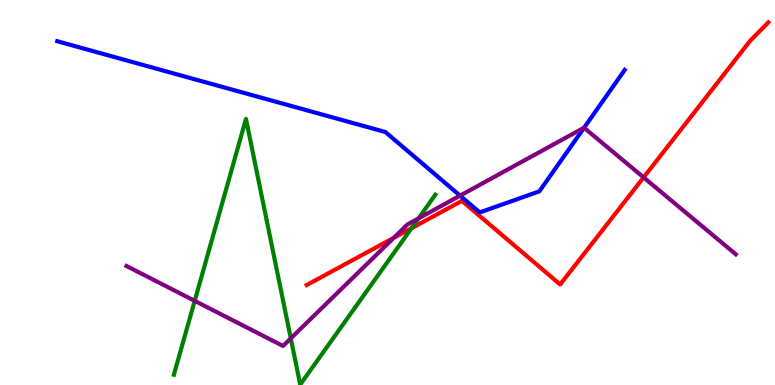[{'lines': ['blue', 'red'], 'intersections': []}, {'lines': ['green', 'red'], 'intersections': [{'x': 5.31, 'y': 4.07}]}, {'lines': ['purple', 'red'], 'intersections': [{'x': 5.08, 'y': 3.82}, {'x': 8.3, 'y': 5.39}]}, {'lines': ['blue', 'green'], 'intersections': []}, {'lines': ['blue', 'purple'], 'intersections': [{'x': 5.94, 'y': 4.92}, {'x': 7.54, 'y': 6.68}]}, {'lines': ['green', 'purple'], 'intersections': [{'x': 2.51, 'y': 2.19}, {'x': 3.75, 'y': 1.21}, {'x': 5.4, 'y': 4.33}]}]